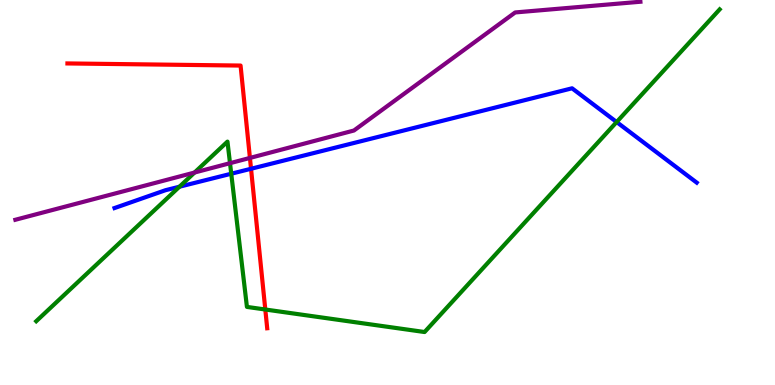[{'lines': ['blue', 'red'], 'intersections': [{'x': 3.24, 'y': 5.62}]}, {'lines': ['green', 'red'], 'intersections': [{'x': 3.42, 'y': 1.96}]}, {'lines': ['purple', 'red'], 'intersections': [{'x': 3.22, 'y': 5.9}]}, {'lines': ['blue', 'green'], 'intersections': [{'x': 2.32, 'y': 5.15}, {'x': 2.98, 'y': 5.49}, {'x': 7.96, 'y': 6.83}]}, {'lines': ['blue', 'purple'], 'intersections': []}, {'lines': ['green', 'purple'], 'intersections': [{'x': 2.51, 'y': 5.52}, {'x': 2.97, 'y': 5.76}]}]